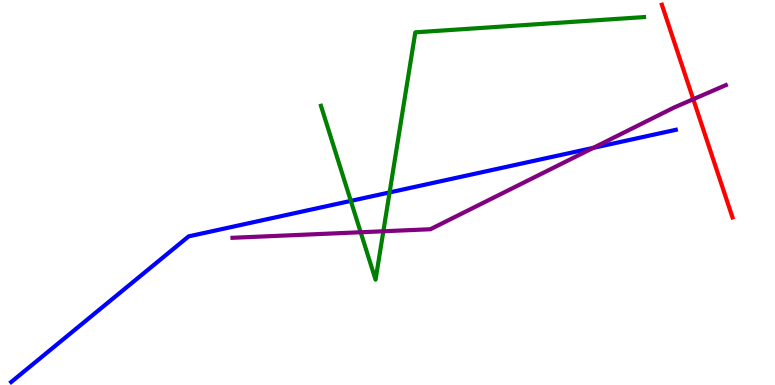[{'lines': ['blue', 'red'], 'intersections': []}, {'lines': ['green', 'red'], 'intersections': []}, {'lines': ['purple', 'red'], 'intersections': [{'x': 8.95, 'y': 7.42}]}, {'lines': ['blue', 'green'], 'intersections': [{'x': 4.53, 'y': 4.78}, {'x': 5.03, 'y': 5.0}]}, {'lines': ['blue', 'purple'], 'intersections': [{'x': 7.66, 'y': 6.16}]}, {'lines': ['green', 'purple'], 'intersections': [{'x': 4.65, 'y': 3.97}, {'x': 4.95, 'y': 3.99}]}]